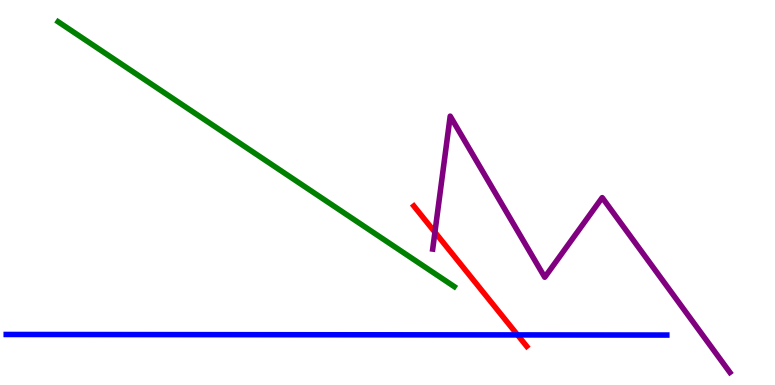[{'lines': ['blue', 'red'], 'intersections': [{'x': 6.68, 'y': 1.3}]}, {'lines': ['green', 'red'], 'intersections': []}, {'lines': ['purple', 'red'], 'intersections': [{'x': 5.61, 'y': 3.97}]}, {'lines': ['blue', 'green'], 'intersections': []}, {'lines': ['blue', 'purple'], 'intersections': []}, {'lines': ['green', 'purple'], 'intersections': []}]